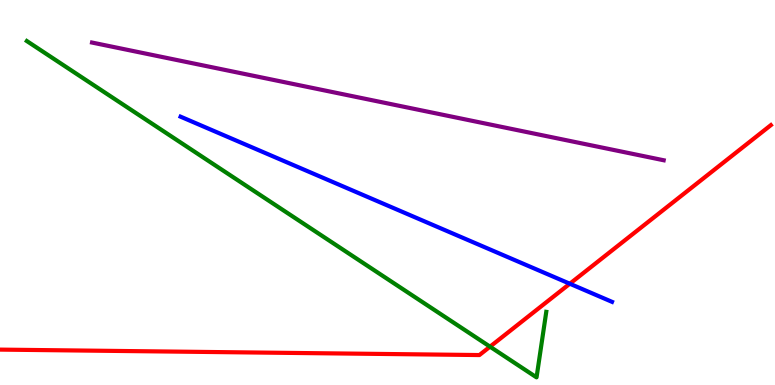[{'lines': ['blue', 'red'], 'intersections': [{'x': 7.35, 'y': 2.63}]}, {'lines': ['green', 'red'], 'intersections': [{'x': 6.32, 'y': 0.996}]}, {'lines': ['purple', 'red'], 'intersections': []}, {'lines': ['blue', 'green'], 'intersections': []}, {'lines': ['blue', 'purple'], 'intersections': []}, {'lines': ['green', 'purple'], 'intersections': []}]